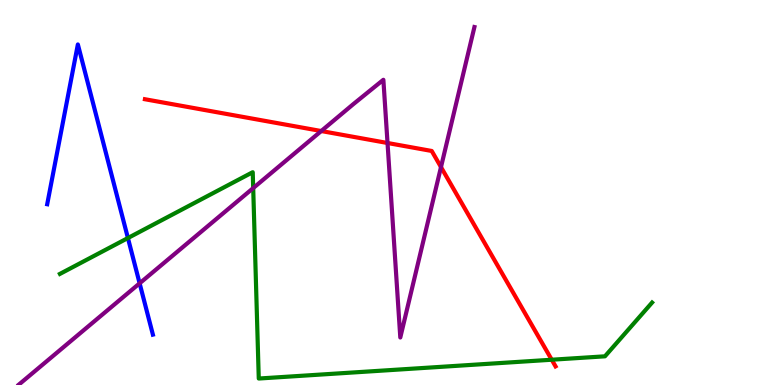[{'lines': ['blue', 'red'], 'intersections': []}, {'lines': ['green', 'red'], 'intersections': [{'x': 7.12, 'y': 0.656}]}, {'lines': ['purple', 'red'], 'intersections': [{'x': 4.15, 'y': 6.6}, {'x': 5.0, 'y': 6.29}, {'x': 5.69, 'y': 5.66}]}, {'lines': ['blue', 'green'], 'intersections': [{'x': 1.65, 'y': 3.82}]}, {'lines': ['blue', 'purple'], 'intersections': [{'x': 1.8, 'y': 2.64}]}, {'lines': ['green', 'purple'], 'intersections': [{'x': 3.27, 'y': 5.11}]}]